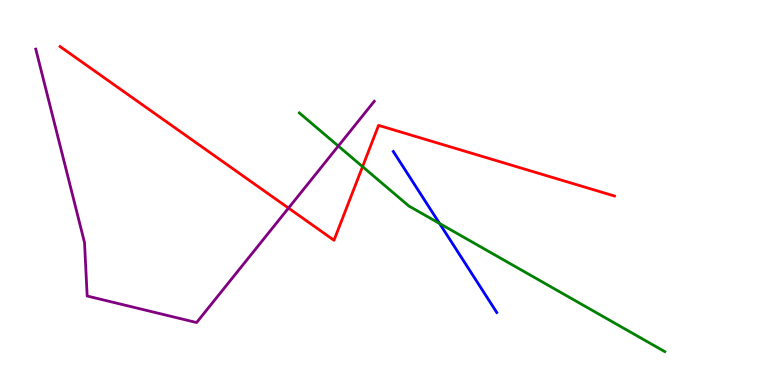[{'lines': ['blue', 'red'], 'intersections': []}, {'lines': ['green', 'red'], 'intersections': [{'x': 4.68, 'y': 5.67}]}, {'lines': ['purple', 'red'], 'intersections': [{'x': 3.72, 'y': 4.6}]}, {'lines': ['blue', 'green'], 'intersections': [{'x': 5.67, 'y': 4.2}]}, {'lines': ['blue', 'purple'], 'intersections': []}, {'lines': ['green', 'purple'], 'intersections': [{'x': 4.37, 'y': 6.21}]}]